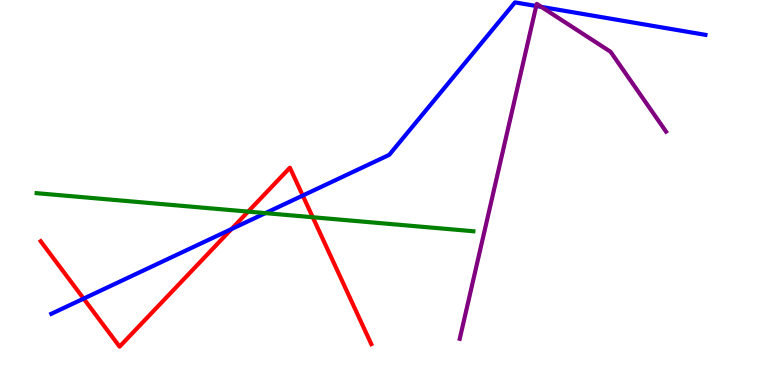[{'lines': ['blue', 'red'], 'intersections': [{'x': 1.08, 'y': 2.24}, {'x': 2.99, 'y': 4.05}, {'x': 3.91, 'y': 4.92}]}, {'lines': ['green', 'red'], 'intersections': [{'x': 3.2, 'y': 4.5}, {'x': 4.04, 'y': 4.36}]}, {'lines': ['purple', 'red'], 'intersections': []}, {'lines': ['blue', 'green'], 'intersections': [{'x': 3.42, 'y': 4.46}]}, {'lines': ['blue', 'purple'], 'intersections': [{'x': 6.92, 'y': 9.84}, {'x': 6.98, 'y': 9.82}]}, {'lines': ['green', 'purple'], 'intersections': []}]